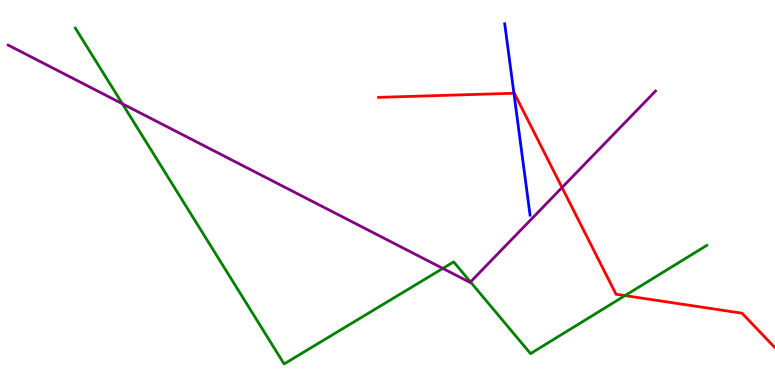[{'lines': ['blue', 'red'], 'intersections': [{'x': 6.63, 'y': 7.58}]}, {'lines': ['green', 'red'], 'intersections': [{'x': 8.06, 'y': 2.32}]}, {'lines': ['purple', 'red'], 'intersections': [{'x': 7.25, 'y': 5.13}]}, {'lines': ['blue', 'green'], 'intersections': []}, {'lines': ['blue', 'purple'], 'intersections': []}, {'lines': ['green', 'purple'], 'intersections': [{'x': 1.58, 'y': 7.3}, {'x': 5.71, 'y': 3.03}, {'x': 6.07, 'y': 2.68}]}]